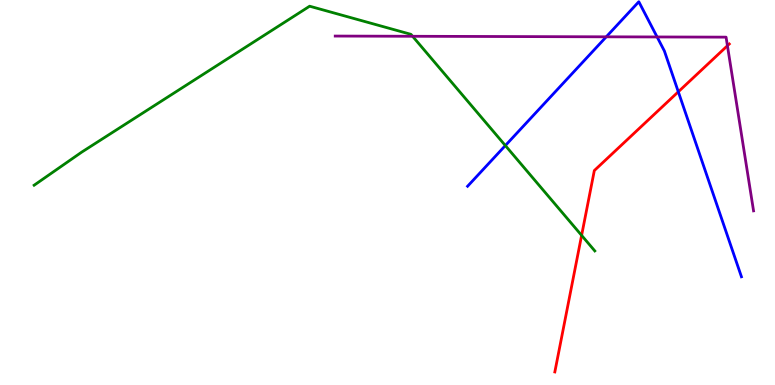[{'lines': ['blue', 'red'], 'intersections': [{'x': 8.75, 'y': 7.62}]}, {'lines': ['green', 'red'], 'intersections': [{'x': 7.5, 'y': 3.89}]}, {'lines': ['purple', 'red'], 'intersections': [{'x': 9.39, 'y': 8.81}]}, {'lines': ['blue', 'green'], 'intersections': [{'x': 6.52, 'y': 6.22}]}, {'lines': ['blue', 'purple'], 'intersections': [{'x': 7.82, 'y': 9.04}, {'x': 8.48, 'y': 9.04}]}, {'lines': ['green', 'purple'], 'intersections': [{'x': 5.32, 'y': 9.06}]}]